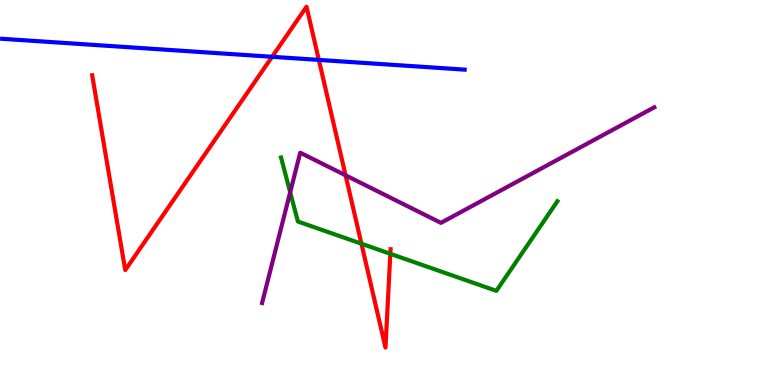[{'lines': ['blue', 'red'], 'intersections': [{'x': 3.51, 'y': 8.52}, {'x': 4.11, 'y': 8.44}]}, {'lines': ['green', 'red'], 'intersections': [{'x': 4.66, 'y': 3.67}, {'x': 5.04, 'y': 3.41}]}, {'lines': ['purple', 'red'], 'intersections': [{'x': 4.46, 'y': 5.45}]}, {'lines': ['blue', 'green'], 'intersections': []}, {'lines': ['blue', 'purple'], 'intersections': []}, {'lines': ['green', 'purple'], 'intersections': [{'x': 3.74, 'y': 5.01}]}]